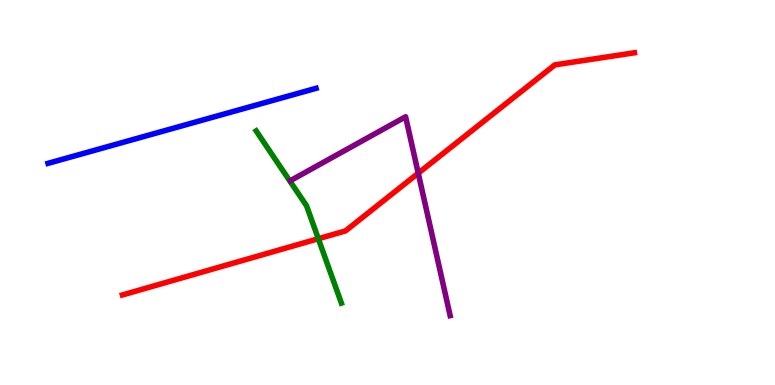[{'lines': ['blue', 'red'], 'intersections': []}, {'lines': ['green', 'red'], 'intersections': [{'x': 4.11, 'y': 3.8}]}, {'lines': ['purple', 'red'], 'intersections': [{'x': 5.4, 'y': 5.5}]}, {'lines': ['blue', 'green'], 'intersections': []}, {'lines': ['blue', 'purple'], 'intersections': []}, {'lines': ['green', 'purple'], 'intersections': []}]